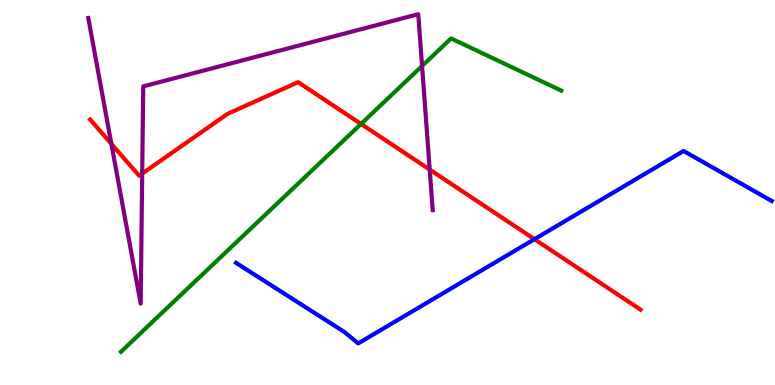[{'lines': ['blue', 'red'], 'intersections': [{'x': 6.9, 'y': 3.79}]}, {'lines': ['green', 'red'], 'intersections': [{'x': 4.66, 'y': 6.78}]}, {'lines': ['purple', 'red'], 'intersections': [{'x': 1.44, 'y': 6.26}, {'x': 1.83, 'y': 5.49}, {'x': 5.54, 'y': 5.59}]}, {'lines': ['blue', 'green'], 'intersections': []}, {'lines': ['blue', 'purple'], 'intersections': []}, {'lines': ['green', 'purple'], 'intersections': [{'x': 5.45, 'y': 8.29}]}]